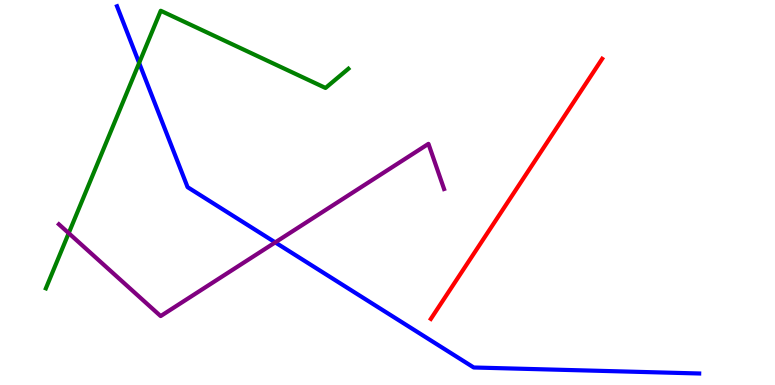[{'lines': ['blue', 'red'], 'intersections': []}, {'lines': ['green', 'red'], 'intersections': []}, {'lines': ['purple', 'red'], 'intersections': []}, {'lines': ['blue', 'green'], 'intersections': [{'x': 1.8, 'y': 8.36}]}, {'lines': ['blue', 'purple'], 'intersections': [{'x': 3.55, 'y': 3.7}]}, {'lines': ['green', 'purple'], 'intersections': [{'x': 0.887, 'y': 3.94}]}]